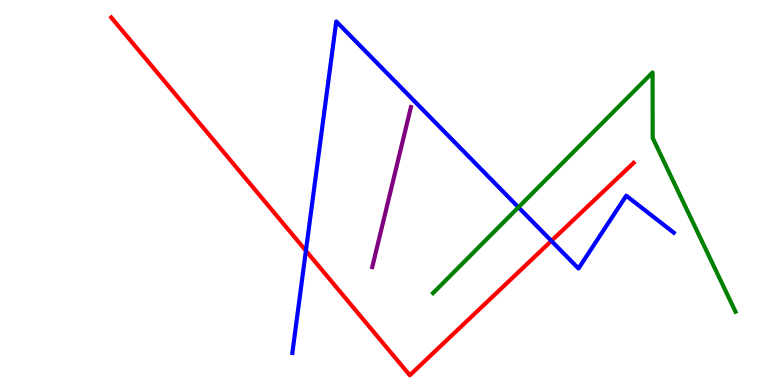[{'lines': ['blue', 'red'], 'intersections': [{'x': 3.95, 'y': 3.49}, {'x': 7.11, 'y': 3.74}]}, {'lines': ['green', 'red'], 'intersections': []}, {'lines': ['purple', 'red'], 'intersections': []}, {'lines': ['blue', 'green'], 'intersections': [{'x': 6.69, 'y': 4.62}]}, {'lines': ['blue', 'purple'], 'intersections': []}, {'lines': ['green', 'purple'], 'intersections': []}]